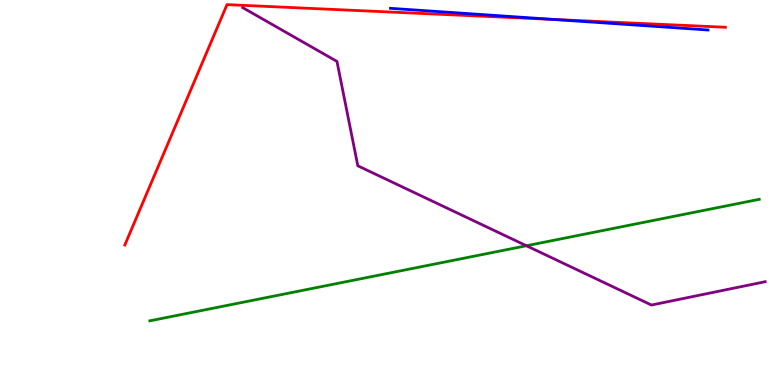[{'lines': ['blue', 'red'], 'intersections': [{'x': 7.14, 'y': 9.49}]}, {'lines': ['green', 'red'], 'intersections': []}, {'lines': ['purple', 'red'], 'intersections': []}, {'lines': ['blue', 'green'], 'intersections': []}, {'lines': ['blue', 'purple'], 'intersections': []}, {'lines': ['green', 'purple'], 'intersections': [{'x': 6.79, 'y': 3.62}]}]